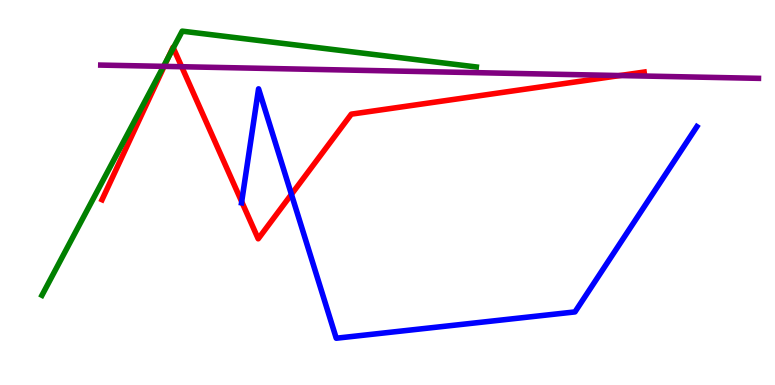[{'lines': ['blue', 'red'], 'intersections': [{'x': 3.12, 'y': 4.76}, {'x': 3.76, 'y': 4.95}]}, {'lines': ['green', 'red'], 'intersections': [{'x': 2.18, 'y': 8.53}, {'x': 2.24, 'y': 8.76}]}, {'lines': ['purple', 'red'], 'intersections': [{'x': 2.12, 'y': 8.28}, {'x': 2.34, 'y': 8.27}, {'x': 8.0, 'y': 8.04}]}, {'lines': ['blue', 'green'], 'intersections': []}, {'lines': ['blue', 'purple'], 'intersections': []}, {'lines': ['green', 'purple'], 'intersections': [{'x': 2.11, 'y': 8.28}]}]